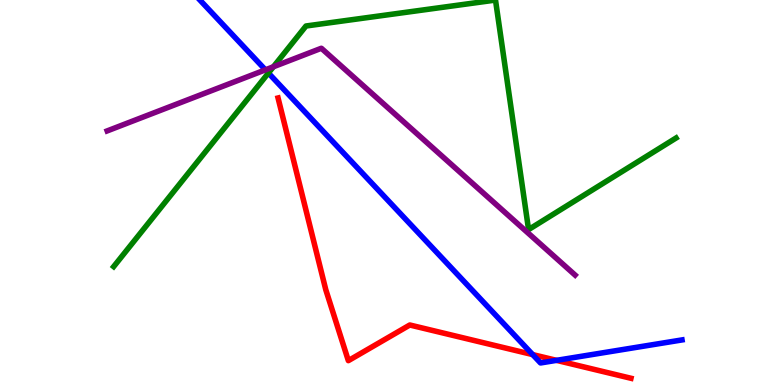[{'lines': ['blue', 'red'], 'intersections': [{'x': 6.87, 'y': 0.79}, {'x': 7.18, 'y': 0.64}]}, {'lines': ['green', 'red'], 'intersections': []}, {'lines': ['purple', 'red'], 'intersections': []}, {'lines': ['blue', 'green'], 'intersections': [{'x': 3.46, 'y': 8.1}]}, {'lines': ['blue', 'purple'], 'intersections': [{'x': 3.42, 'y': 8.19}]}, {'lines': ['green', 'purple'], 'intersections': [{'x': 3.53, 'y': 8.27}]}]